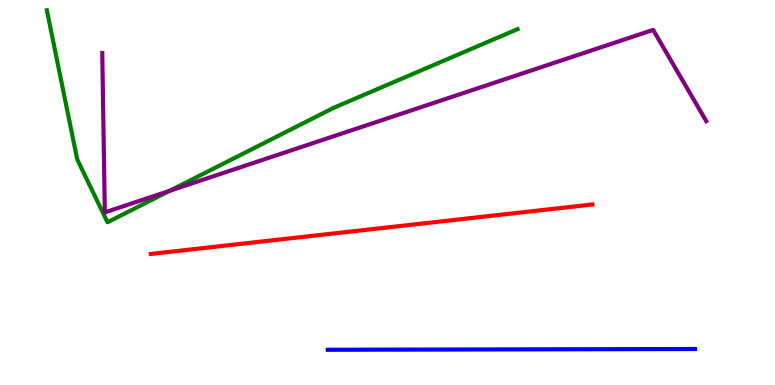[{'lines': ['blue', 'red'], 'intersections': []}, {'lines': ['green', 'red'], 'intersections': []}, {'lines': ['purple', 'red'], 'intersections': []}, {'lines': ['blue', 'green'], 'intersections': []}, {'lines': ['blue', 'purple'], 'intersections': []}, {'lines': ['green', 'purple'], 'intersections': [{'x': 2.19, 'y': 5.04}]}]